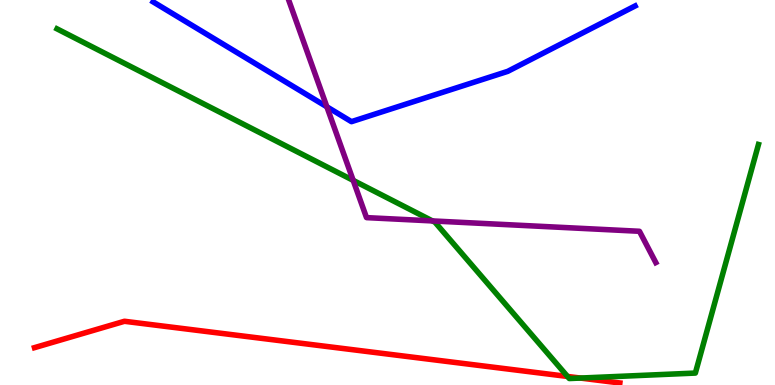[{'lines': ['blue', 'red'], 'intersections': []}, {'lines': ['green', 'red'], 'intersections': [{'x': 7.32, 'y': 0.222}, {'x': 7.49, 'y': 0.18}]}, {'lines': ['purple', 'red'], 'intersections': []}, {'lines': ['blue', 'green'], 'intersections': []}, {'lines': ['blue', 'purple'], 'intersections': [{'x': 4.22, 'y': 7.23}]}, {'lines': ['green', 'purple'], 'intersections': [{'x': 4.56, 'y': 5.31}, {'x': 5.58, 'y': 4.26}]}]